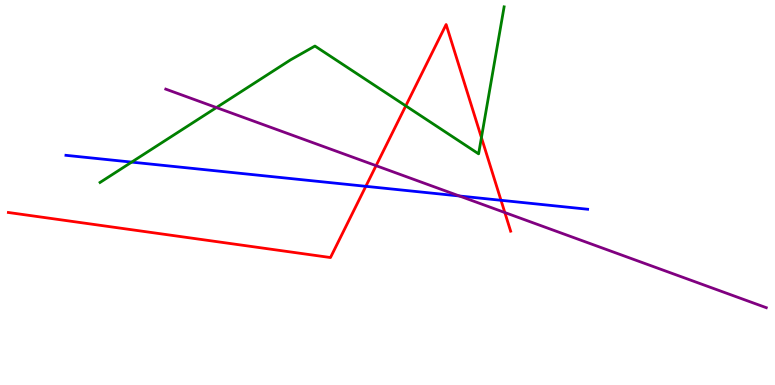[{'lines': ['blue', 'red'], 'intersections': [{'x': 4.72, 'y': 5.16}, {'x': 6.46, 'y': 4.8}]}, {'lines': ['green', 'red'], 'intersections': [{'x': 5.24, 'y': 7.25}, {'x': 6.21, 'y': 6.43}]}, {'lines': ['purple', 'red'], 'intersections': [{'x': 4.85, 'y': 5.7}, {'x': 6.51, 'y': 4.48}]}, {'lines': ['blue', 'green'], 'intersections': [{'x': 1.7, 'y': 5.79}]}, {'lines': ['blue', 'purple'], 'intersections': [{'x': 5.93, 'y': 4.91}]}, {'lines': ['green', 'purple'], 'intersections': [{'x': 2.79, 'y': 7.21}]}]